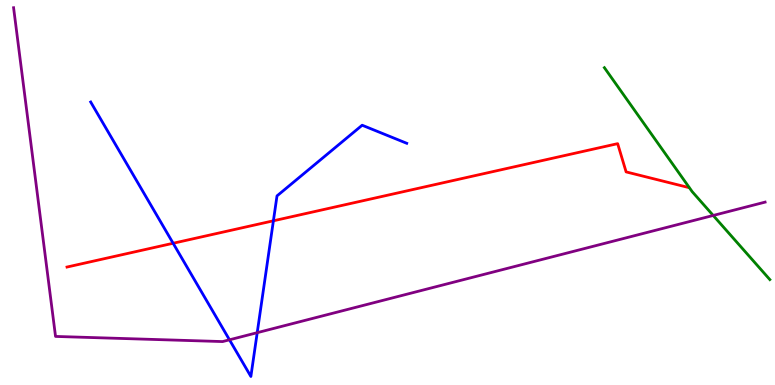[{'lines': ['blue', 'red'], 'intersections': [{'x': 2.23, 'y': 3.68}, {'x': 3.53, 'y': 4.27}]}, {'lines': ['green', 'red'], 'intersections': []}, {'lines': ['purple', 'red'], 'intersections': []}, {'lines': ['blue', 'green'], 'intersections': []}, {'lines': ['blue', 'purple'], 'intersections': [{'x': 2.96, 'y': 1.17}, {'x': 3.32, 'y': 1.36}]}, {'lines': ['green', 'purple'], 'intersections': [{'x': 9.2, 'y': 4.4}]}]